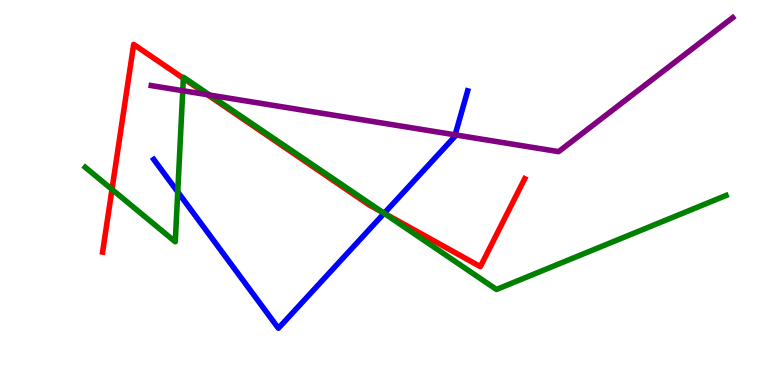[{'lines': ['blue', 'red'], 'intersections': [{'x': 4.96, 'y': 4.46}]}, {'lines': ['green', 'red'], 'intersections': [{'x': 1.44, 'y': 5.08}, {'x': 2.37, 'y': 7.97}, {'x': 4.95, 'y': 4.47}]}, {'lines': ['purple', 'red'], 'intersections': [{'x': 2.68, 'y': 7.54}]}, {'lines': ['blue', 'green'], 'intersections': [{'x': 2.29, 'y': 5.02}, {'x': 4.96, 'y': 4.46}]}, {'lines': ['blue', 'purple'], 'intersections': [{'x': 5.87, 'y': 6.5}]}, {'lines': ['green', 'purple'], 'intersections': [{'x': 2.36, 'y': 7.64}, {'x': 2.71, 'y': 7.53}]}]